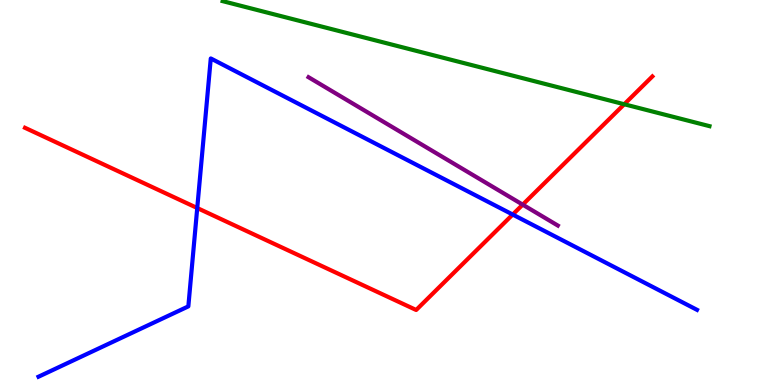[{'lines': ['blue', 'red'], 'intersections': [{'x': 2.55, 'y': 4.6}, {'x': 6.62, 'y': 4.43}]}, {'lines': ['green', 'red'], 'intersections': [{'x': 8.05, 'y': 7.29}]}, {'lines': ['purple', 'red'], 'intersections': [{'x': 6.74, 'y': 4.68}]}, {'lines': ['blue', 'green'], 'intersections': []}, {'lines': ['blue', 'purple'], 'intersections': []}, {'lines': ['green', 'purple'], 'intersections': []}]